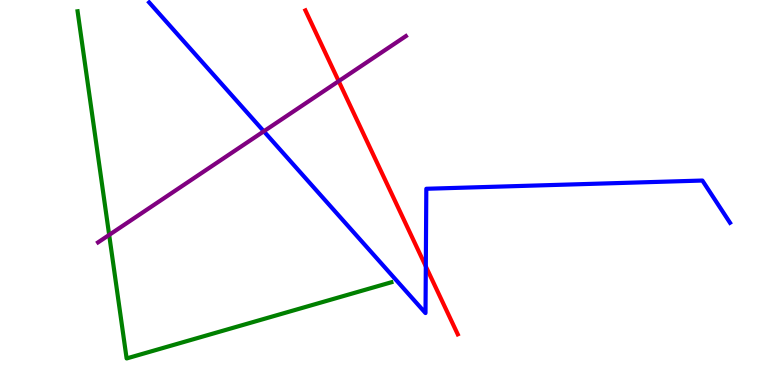[{'lines': ['blue', 'red'], 'intersections': [{'x': 5.49, 'y': 3.08}]}, {'lines': ['green', 'red'], 'intersections': []}, {'lines': ['purple', 'red'], 'intersections': [{'x': 4.37, 'y': 7.89}]}, {'lines': ['blue', 'green'], 'intersections': []}, {'lines': ['blue', 'purple'], 'intersections': [{'x': 3.4, 'y': 6.59}]}, {'lines': ['green', 'purple'], 'intersections': [{'x': 1.41, 'y': 3.9}]}]